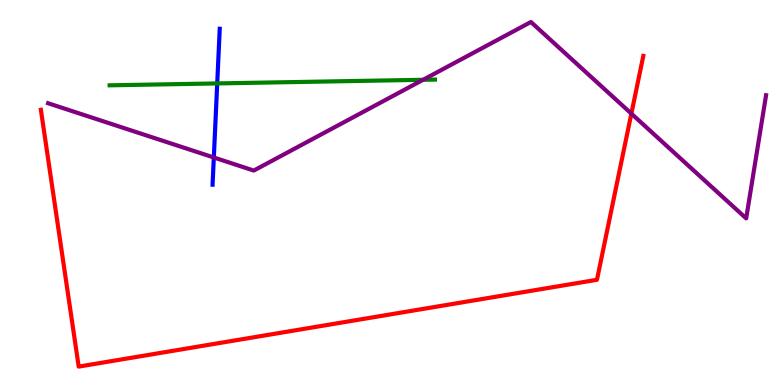[{'lines': ['blue', 'red'], 'intersections': []}, {'lines': ['green', 'red'], 'intersections': []}, {'lines': ['purple', 'red'], 'intersections': [{'x': 8.15, 'y': 7.05}]}, {'lines': ['blue', 'green'], 'intersections': [{'x': 2.8, 'y': 7.83}]}, {'lines': ['blue', 'purple'], 'intersections': [{'x': 2.76, 'y': 5.91}]}, {'lines': ['green', 'purple'], 'intersections': [{'x': 5.46, 'y': 7.93}]}]